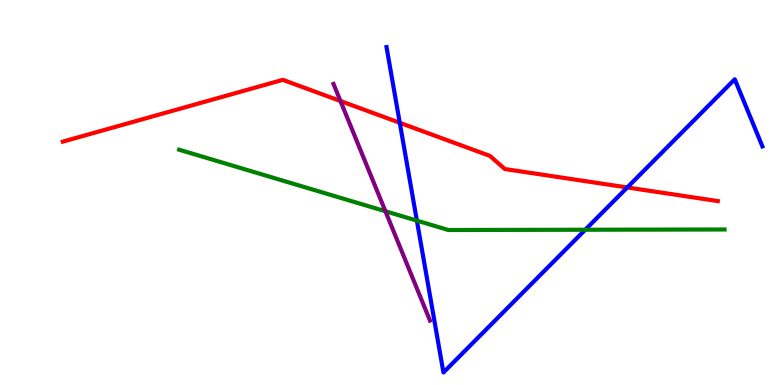[{'lines': ['blue', 'red'], 'intersections': [{'x': 5.16, 'y': 6.81}, {'x': 8.09, 'y': 5.13}]}, {'lines': ['green', 'red'], 'intersections': []}, {'lines': ['purple', 'red'], 'intersections': [{'x': 4.39, 'y': 7.38}]}, {'lines': ['blue', 'green'], 'intersections': [{'x': 5.38, 'y': 4.27}, {'x': 7.55, 'y': 4.03}]}, {'lines': ['blue', 'purple'], 'intersections': []}, {'lines': ['green', 'purple'], 'intersections': [{'x': 4.97, 'y': 4.51}]}]